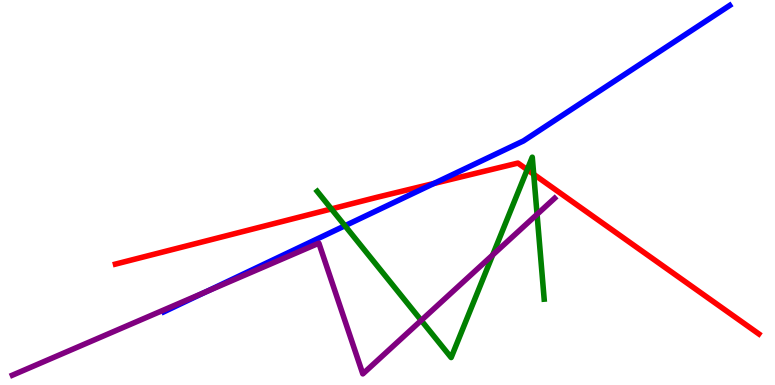[{'lines': ['blue', 'red'], 'intersections': [{'x': 5.6, 'y': 5.23}]}, {'lines': ['green', 'red'], 'intersections': [{'x': 4.28, 'y': 4.57}, {'x': 6.8, 'y': 5.59}, {'x': 6.89, 'y': 5.47}]}, {'lines': ['purple', 'red'], 'intersections': []}, {'lines': ['blue', 'green'], 'intersections': [{'x': 4.45, 'y': 4.14}]}, {'lines': ['blue', 'purple'], 'intersections': [{'x': 2.65, 'y': 2.42}]}, {'lines': ['green', 'purple'], 'intersections': [{'x': 5.44, 'y': 1.68}, {'x': 6.36, 'y': 3.38}, {'x': 6.93, 'y': 4.43}]}]